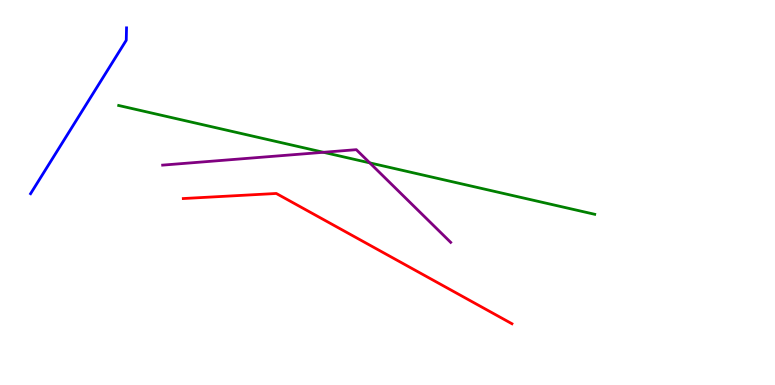[{'lines': ['blue', 'red'], 'intersections': []}, {'lines': ['green', 'red'], 'intersections': []}, {'lines': ['purple', 'red'], 'intersections': []}, {'lines': ['blue', 'green'], 'intersections': []}, {'lines': ['blue', 'purple'], 'intersections': []}, {'lines': ['green', 'purple'], 'intersections': [{'x': 4.17, 'y': 6.04}, {'x': 4.77, 'y': 5.77}]}]